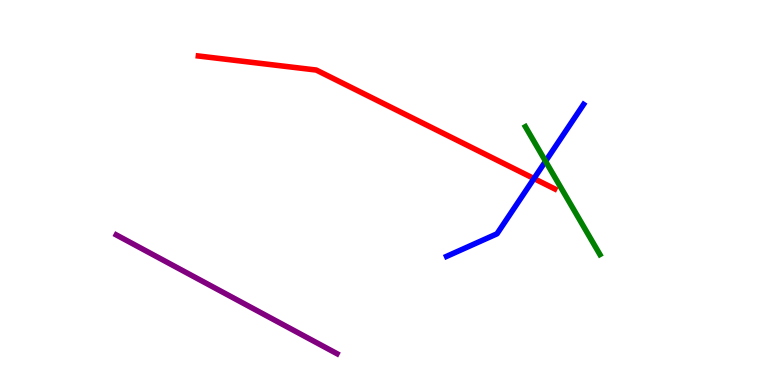[{'lines': ['blue', 'red'], 'intersections': [{'x': 6.89, 'y': 5.36}]}, {'lines': ['green', 'red'], 'intersections': []}, {'lines': ['purple', 'red'], 'intersections': []}, {'lines': ['blue', 'green'], 'intersections': [{'x': 7.04, 'y': 5.81}]}, {'lines': ['blue', 'purple'], 'intersections': []}, {'lines': ['green', 'purple'], 'intersections': []}]